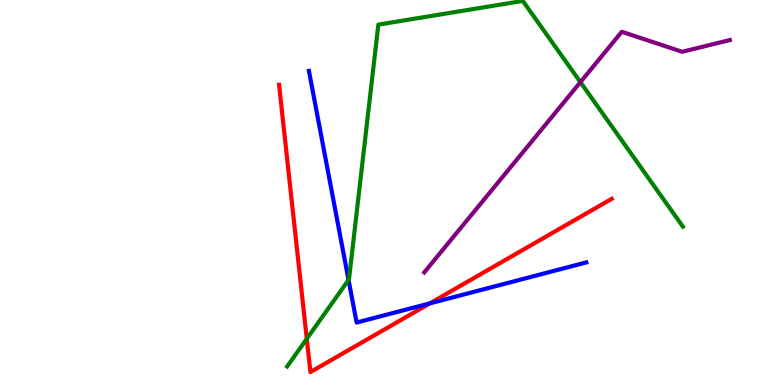[{'lines': ['blue', 'red'], 'intersections': [{'x': 5.55, 'y': 2.12}]}, {'lines': ['green', 'red'], 'intersections': [{'x': 3.96, 'y': 1.2}]}, {'lines': ['purple', 'red'], 'intersections': []}, {'lines': ['blue', 'green'], 'intersections': [{'x': 4.5, 'y': 2.73}]}, {'lines': ['blue', 'purple'], 'intersections': []}, {'lines': ['green', 'purple'], 'intersections': [{'x': 7.49, 'y': 7.87}]}]